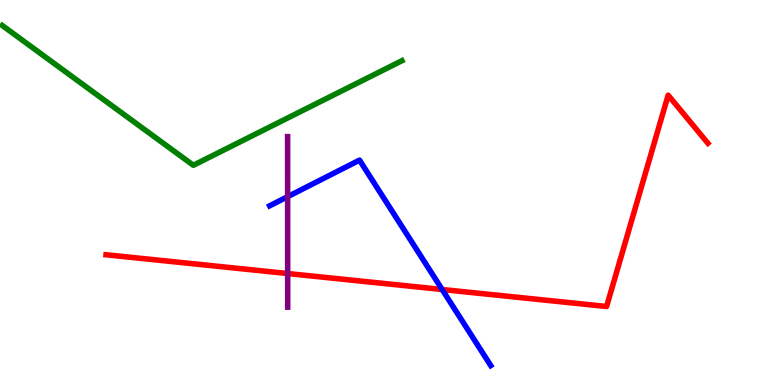[{'lines': ['blue', 'red'], 'intersections': [{'x': 5.71, 'y': 2.48}]}, {'lines': ['green', 'red'], 'intersections': []}, {'lines': ['purple', 'red'], 'intersections': [{'x': 3.71, 'y': 2.9}]}, {'lines': ['blue', 'green'], 'intersections': []}, {'lines': ['blue', 'purple'], 'intersections': [{'x': 3.71, 'y': 4.89}]}, {'lines': ['green', 'purple'], 'intersections': []}]